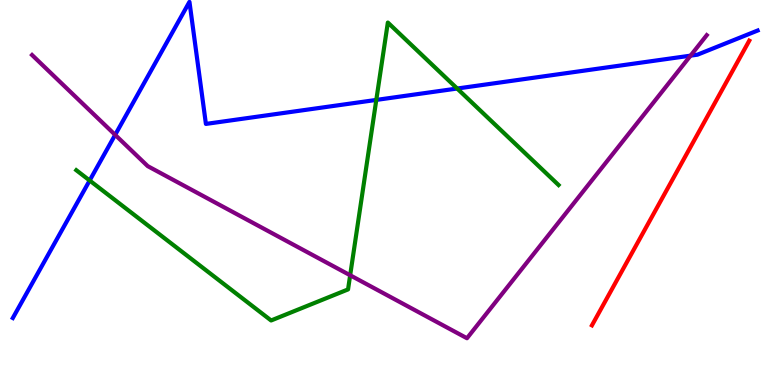[{'lines': ['blue', 'red'], 'intersections': []}, {'lines': ['green', 'red'], 'intersections': []}, {'lines': ['purple', 'red'], 'intersections': []}, {'lines': ['blue', 'green'], 'intersections': [{'x': 1.16, 'y': 5.31}, {'x': 4.86, 'y': 7.4}, {'x': 5.9, 'y': 7.7}]}, {'lines': ['blue', 'purple'], 'intersections': [{'x': 1.49, 'y': 6.5}, {'x': 8.91, 'y': 8.55}]}, {'lines': ['green', 'purple'], 'intersections': [{'x': 4.52, 'y': 2.85}]}]